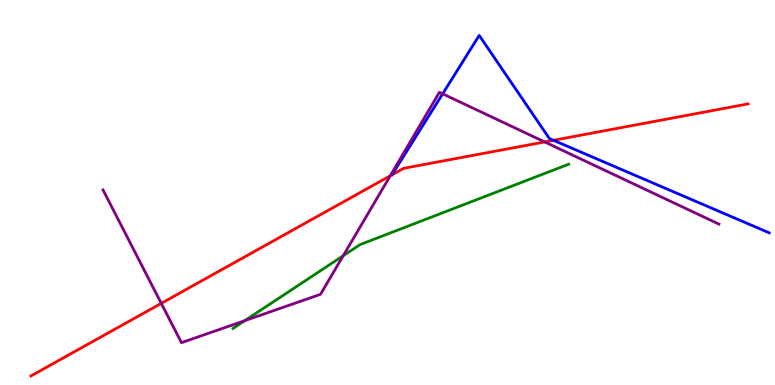[{'lines': ['blue', 'red'], 'intersections': [{'x': 7.14, 'y': 6.36}]}, {'lines': ['green', 'red'], 'intersections': []}, {'lines': ['purple', 'red'], 'intersections': [{'x': 2.08, 'y': 2.12}, {'x': 5.04, 'y': 5.43}, {'x': 7.03, 'y': 6.31}]}, {'lines': ['blue', 'green'], 'intersections': []}, {'lines': ['blue', 'purple'], 'intersections': [{'x': 5.71, 'y': 7.56}]}, {'lines': ['green', 'purple'], 'intersections': [{'x': 3.16, 'y': 1.67}, {'x': 4.43, 'y': 3.36}]}]